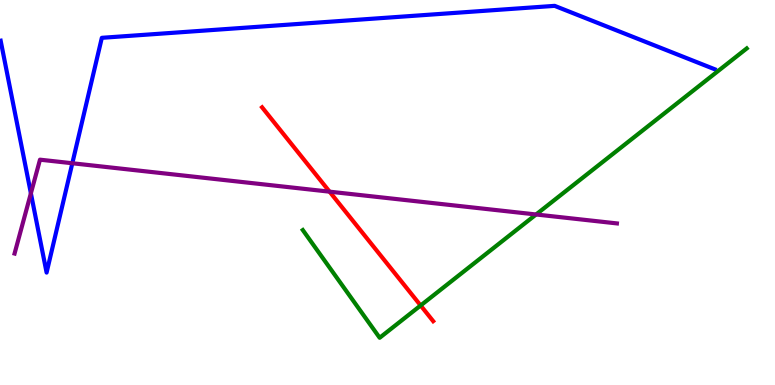[{'lines': ['blue', 'red'], 'intersections': []}, {'lines': ['green', 'red'], 'intersections': [{'x': 5.43, 'y': 2.07}]}, {'lines': ['purple', 'red'], 'intersections': [{'x': 4.25, 'y': 5.02}]}, {'lines': ['blue', 'green'], 'intersections': []}, {'lines': ['blue', 'purple'], 'intersections': [{'x': 0.399, 'y': 4.98}, {'x': 0.933, 'y': 5.76}]}, {'lines': ['green', 'purple'], 'intersections': [{'x': 6.92, 'y': 4.43}]}]